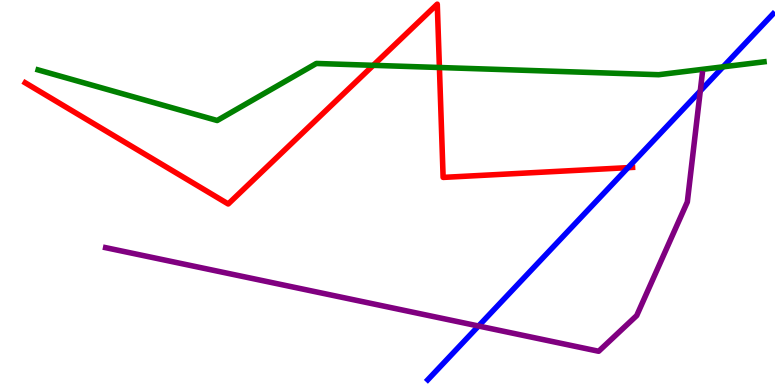[{'lines': ['blue', 'red'], 'intersections': [{'x': 8.1, 'y': 5.65}]}, {'lines': ['green', 'red'], 'intersections': [{'x': 4.82, 'y': 8.3}, {'x': 5.67, 'y': 8.25}]}, {'lines': ['purple', 'red'], 'intersections': []}, {'lines': ['blue', 'green'], 'intersections': [{'x': 9.33, 'y': 8.26}]}, {'lines': ['blue', 'purple'], 'intersections': [{'x': 6.17, 'y': 1.53}, {'x': 9.04, 'y': 7.64}]}, {'lines': ['green', 'purple'], 'intersections': []}]